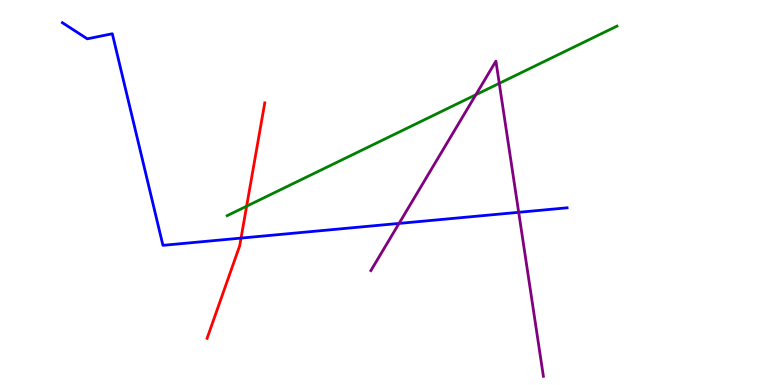[{'lines': ['blue', 'red'], 'intersections': [{'x': 3.11, 'y': 3.82}]}, {'lines': ['green', 'red'], 'intersections': [{'x': 3.18, 'y': 4.64}]}, {'lines': ['purple', 'red'], 'intersections': []}, {'lines': ['blue', 'green'], 'intersections': []}, {'lines': ['blue', 'purple'], 'intersections': [{'x': 5.15, 'y': 4.2}, {'x': 6.69, 'y': 4.49}]}, {'lines': ['green', 'purple'], 'intersections': [{'x': 6.14, 'y': 7.54}, {'x': 6.44, 'y': 7.83}]}]